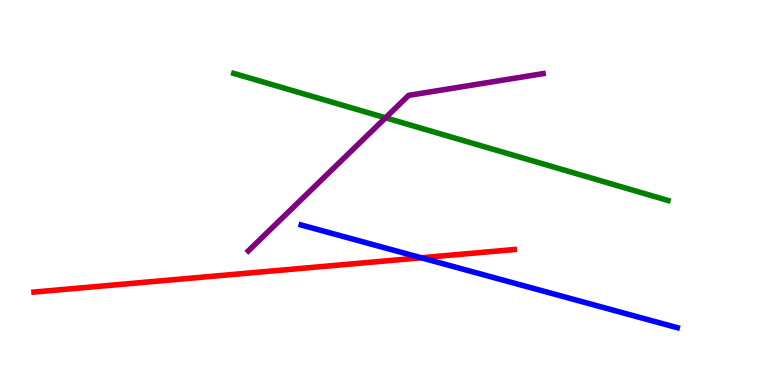[{'lines': ['blue', 'red'], 'intersections': [{'x': 5.43, 'y': 3.3}]}, {'lines': ['green', 'red'], 'intersections': []}, {'lines': ['purple', 'red'], 'intersections': []}, {'lines': ['blue', 'green'], 'intersections': []}, {'lines': ['blue', 'purple'], 'intersections': []}, {'lines': ['green', 'purple'], 'intersections': [{'x': 4.97, 'y': 6.94}]}]